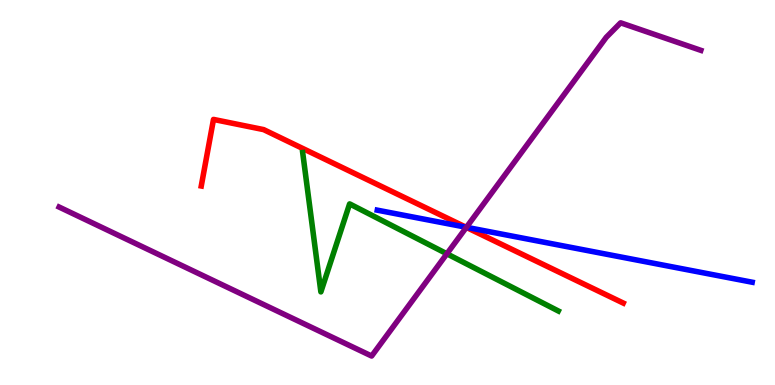[{'lines': ['blue', 'red'], 'intersections': [{'x': 6.01, 'y': 4.1}]}, {'lines': ['green', 'red'], 'intersections': []}, {'lines': ['purple', 'red'], 'intersections': [{'x': 6.02, 'y': 4.09}]}, {'lines': ['blue', 'green'], 'intersections': []}, {'lines': ['blue', 'purple'], 'intersections': [{'x': 6.02, 'y': 4.1}]}, {'lines': ['green', 'purple'], 'intersections': [{'x': 5.77, 'y': 3.41}]}]